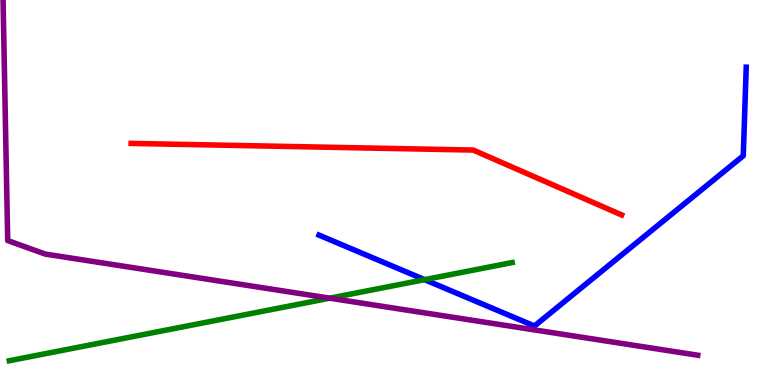[{'lines': ['blue', 'red'], 'intersections': []}, {'lines': ['green', 'red'], 'intersections': []}, {'lines': ['purple', 'red'], 'intersections': []}, {'lines': ['blue', 'green'], 'intersections': [{'x': 5.48, 'y': 2.74}]}, {'lines': ['blue', 'purple'], 'intersections': []}, {'lines': ['green', 'purple'], 'intersections': [{'x': 4.25, 'y': 2.26}]}]